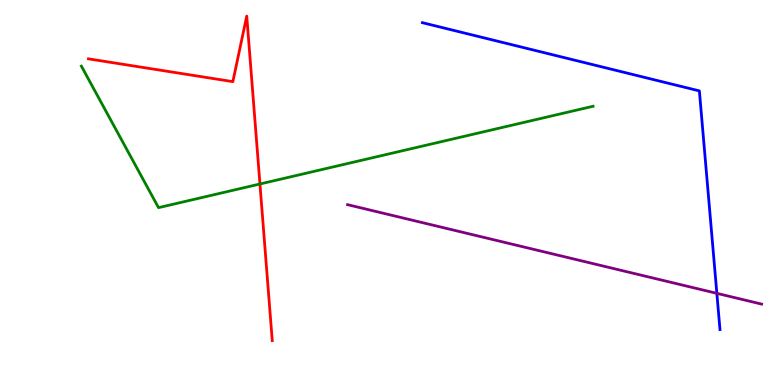[{'lines': ['blue', 'red'], 'intersections': []}, {'lines': ['green', 'red'], 'intersections': [{'x': 3.35, 'y': 5.22}]}, {'lines': ['purple', 'red'], 'intersections': []}, {'lines': ['blue', 'green'], 'intersections': []}, {'lines': ['blue', 'purple'], 'intersections': [{'x': 9.25, 'y': 2.38}]}, {'lines': ['green', 'purple'], 'intersections': []}]